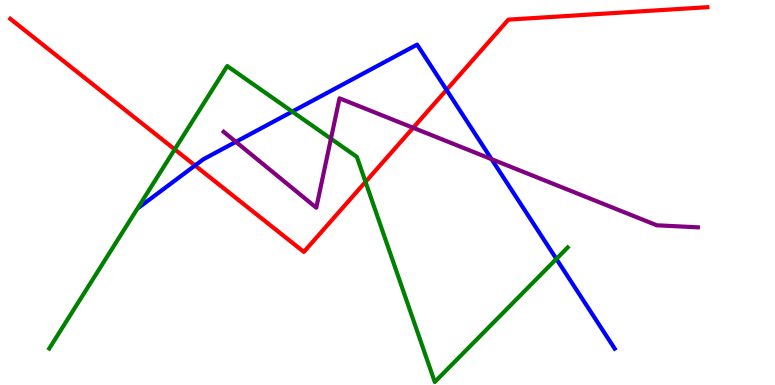[{'lines': ['blue', 'red'], 'intersections': [{'x': 2.52, 'y': 5.7}, {'x': 5.76, 'y': 7.67}]}, {'lines': ['green', 'red'], 'intersections': [{'x': 2.25, 'y': 6.12}, {'x': 4.72, 'y': 5.28}]}, {'lines': ['purple', 'red'], 'intersections': [{'x': 5.33, 'y': 6.68}]}, {'lines': ['blue', 'green'], 'intersections': [{'x': 3.77, 'y': 7.1}, {'x': 7.18, 'y': 3.27}]}, {'lines': ['blue', 'purple'], 'intersections': [{'x': 3.04, 'y': 6.32}, {'x': 6.34, 'y': 5.87}]}, {'lines': ['green', 'purple'], 'intersections': [{'x': 4.27, 'y': 6.4}]}]